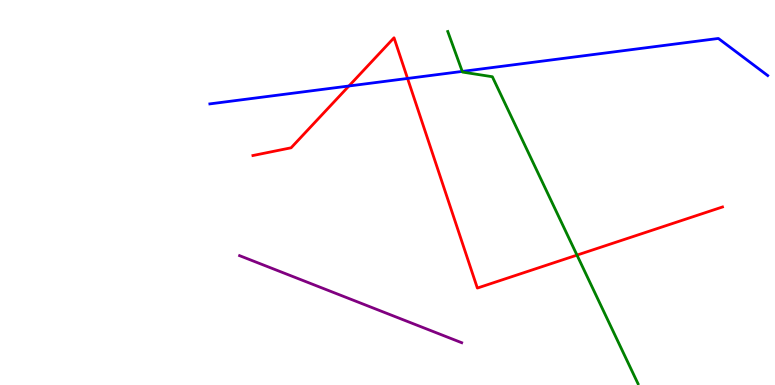[{'lines': ['blue', 'red'], 'intersections': [{'x': 4.5, 'y': 7.77}, {'x': 5.26, 'y': 7.96}]}, {'lines': ['green', 'red'], 'intersections': [{'x': 7.45, 'y': 3.37}]}, {'lines': ['purple', 'red'], 'intersections': []}, {'lines': ['blue', 'green'], 'intersections': [{'x': 5.96, 'y': 8.15}]}, {'lines': ['blue', 'purple'], 'intersections': []}, {'lines': ['green', 'purple'], 'intersections': []}]